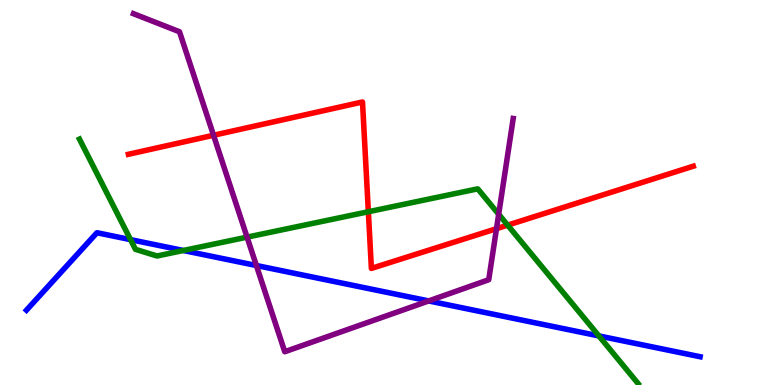[{'lines': ['blue', 'red'], 'intersections': []}, {'lines': ['green', 'red'], 'intersections': [{'x': 4.75, 'y': 4.5}, {'x': 6.55, 'y': 4.15}]}, {'lines': ['purple', 'red'], 'intersections': [{'x': 2.76, 'y': 6.49}, {'x': 6.41, 'y': 4.06}]}, {'lines': ['blue', 'green'], 'intersections': [{'x': 1.68, 'y': 3.78}, {'x': 2.37, 'y': 3.49}, {'x': 7.73, 'y': 1.27}]}, {'lines': ['blue', 'purple'], 'intersections': [{'x': 3.31, 'y': 3.1}, {'x': 5.53, 'y': 2.18}]}, {'lines': ['green', 'purple'], 'intersections': [{'x': 3.19, 'y': 3.84}, {'x': 6.43, 'y': 4.44}]}]